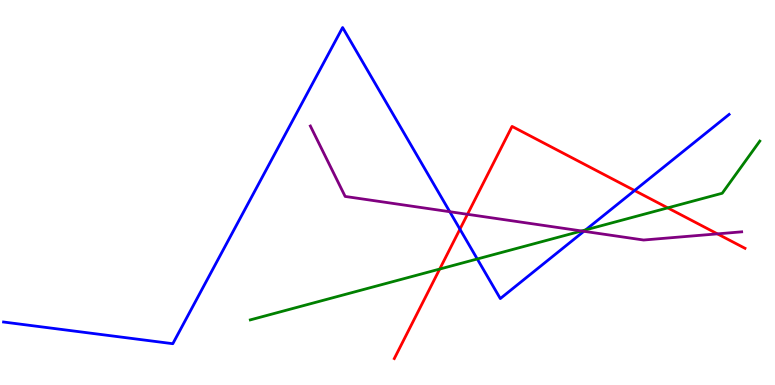[{'lines': ['blue', 'red'], 'intersections': [{'x': 5.93, 'y': 4.05}, {'x': 8.19, 'y': 5.05}]}, {'lines': ['green', 'red'], 'intersections': [{'x': 5.67, 'y': 3.01}, {'x': 8.62, 'y': 4.6}]}, {'lines': ['purple', 'red'], 'intersections': [{'x': 6.03, 'y': 4.43}, {'x': 9.26, 'y': 3.93}]}, {'lines': ['blue', 'green'], 'intersections': [{'x': 6.16, 'y': 3.27}, {'x': 7.56, 'y': 4.03}]}, {'lines': ['blue', 'purple'], 'intersections': [{'x': 5.8, 'y': 4.5}, {'x': 7.53, 'y': 3.99}]}, {'lines': ['green', 'purple'], 'intersections': [{'x': 7.51, 'y': 4.0}]}]